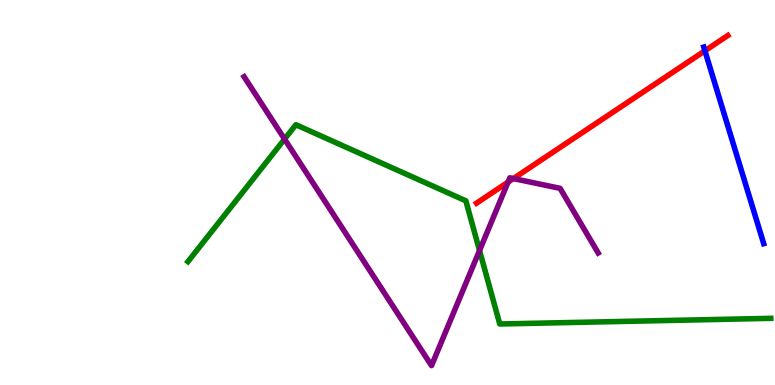[{'lines': ['blue', 'red'], 'intersections': [{'x': 9.1, 'y': 8.68}]}, {'lines': ['green', 'red'], 'intersections': []}, {'lines': ['purple', 'red'], 'intersections': [{'x': 6.56, 'y': 5.27}, {'x': 6.62, 'y': 5.36}]}, {'lines': ['blue', 'green'], 'intersections': []}, {'lines': ['blue', 'purple'], 'intersections': []}, {'lines': ['green', 'purple'], 'intersections': [{'x': 3.67, 'y': 6.39}, {'x': 6.19, 'y': 3.49}]}]